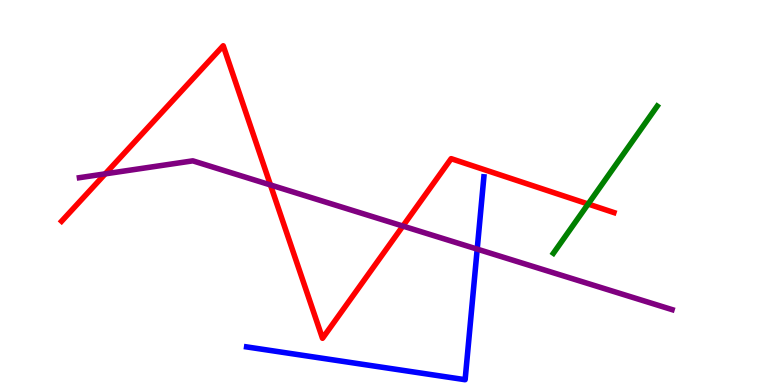[{'lines': ['blue', 'red'], 'intersections': []}, {'lines': ['green', 'red'], 'intersections': [{'x': 7.59, 'y': 4.7}]}, {'lines': ['purple', 'red'], 'intersections': [{'x': 1.36, 'y': 5.48}, {'x': 3.49, 'y': 5.2}, {'x': 5.2, 'y': 4.13}]}, {'lines': ['blue', 'green'], 'intersections': []}, {'lines': ['blue', 'purple'], 'intersections': [{'x': 6.16, 'y': 3.53}]}, {'lines': ['green', 'purple'], 'intersections': []}]